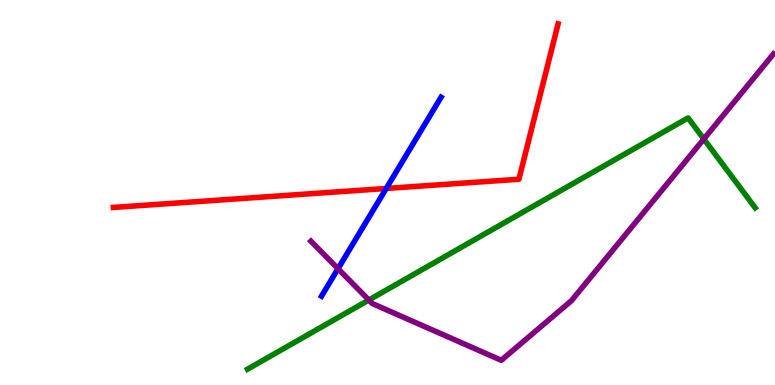[{'lines': ['blue', 'red'], 'intersections': [{'x': 4.98, 'y': 5.1}]}, {'lines': ['green', 'red'], 'intersections': []}, {'lines': ['purple', 'red'], 'intersections': []}, {'lines': ['blue', 'green'], 'intersections': []}, {'lines': ['blue', 'purple'], 'intersections': [{'x': 4.36, 'y': 3.02}]}, {'lines': ['green', 'purple'], 'intersections': [{'x': 4.76, 'y': 2.21}, {'x': 9.08, 'y': 6.39}]}]